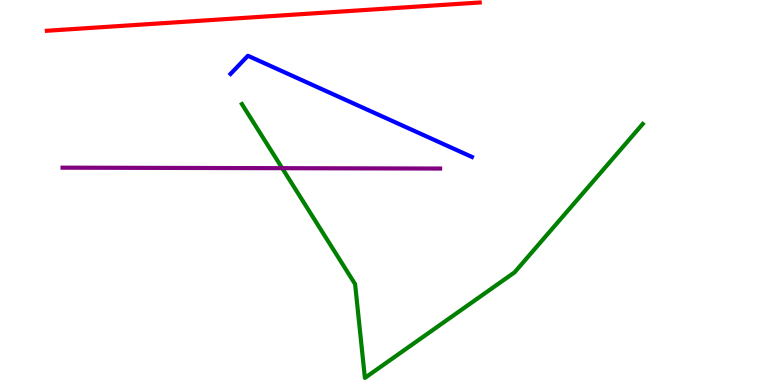[{'lines': ['blue', 'red'], 'intersections': []}, {'lines': ['green', 'red'], 'intersections': []}, {'lines': ['purple', 'red'], 'intersections': []}, {'lines': ['blue', 'green'], 'intersections': []}, {'lines': ['blue', 'purple'], 'intersections': []}, {'lines': ['green', 'purple'], 'intersections': [{'x': 3.64, 'y': 5.63}]}]